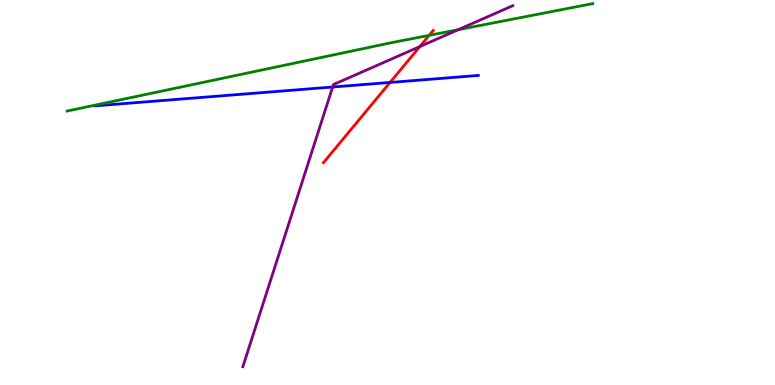[{'lines': ['blue', 'red'], 'intersections': [{'x': 5.03, 'y': 7.86}]}, {'lines': ['green', 'red'], 'intersections': [{'x': 5.54, 'y': 9.08}]}, {'lines': ['purple', 'red'], 'intersections': [{'x': 5.42, 'y': 8.79}]}, {'lines': ['blue', 'green'], 'intersections': []}, {'lines': ['blue', 'purple'], 'intersections': [{'x': 4.29, 'y': 7.74}]}, {'lines': ['green', 'purple'], 'intersections': [{'x': 5.91, 'y': 9.23}]}]